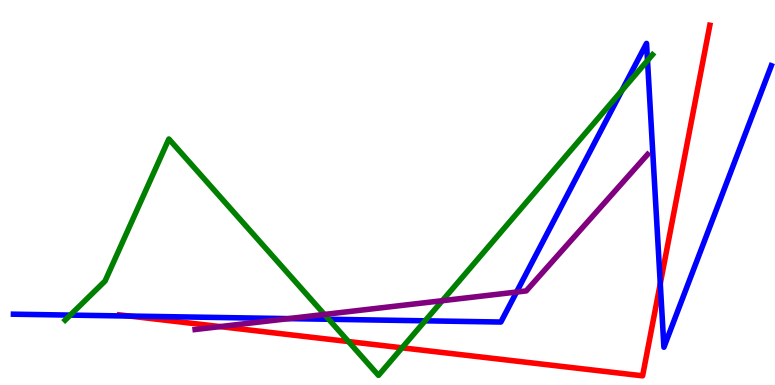[{'lines': ['blue', 'red'], 'intersections': [{'x': 1.67, 'y': 1.79}, {'x': 8.52, 'y': 2.63}]}, {'lines': ['green', 'red'], 'intersections': [{'x': 4.5, 'y': 1.13}, {'x': 5.19, 'y': 0.966}]}, {'lines': ['purple', 'red'], 'intersections': [{'x': 2.84, 'y': 1.52}]}, {'lines': ['blue', 'green'], 'intersections': [{'x': 0.907, 'y': 1.82}, {'x': 4.24, 'y': 1.71}, {'x': 5.49, 'y': 1.67}, {'x': 8.02, 'y': 7.65}, {'x': 8.35, 'y': 8.43}]}, {'lines': ['blue', 'purple'], 'intersections': [{'x': 3.72, 'y': 1.72}, {'x': 6.67, 'y': 2.41}]}, {'lines': ['green', 'purple'], 'intersections': [{'x': 4.19, 'y': 1.83}, {'x': 5.71, 'y': 2.19}]}]